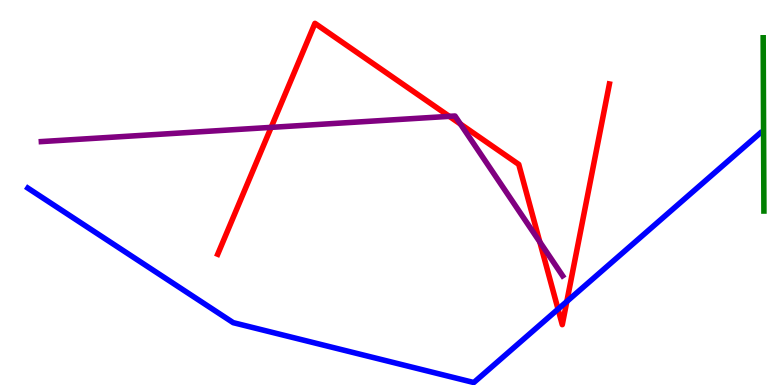[{'lines': ['blue', 'red'], 'intersections': [{'x': 7.2, 'y': 1.97}, {'x': 7.31, 'y': 2.17}]}, {'lines': ['green', 'red'], 'intersections': []}, {'lines': ['purple', 'red'], 'intersections': [{'x': 3.5, 'y': 6.69}, {'x': 5.8, 'y': 6.98}, {'x': 5.94, 'y': 6.78}, {'x': 6.97, 'y': 3.72}]}, {'lines': ['blue', 'green'], 'intersections': []}, {'lines': ['blue', 'purple'], 'intersections': []}, {'lines': ['green', 'purple'], 'intersections': []}]